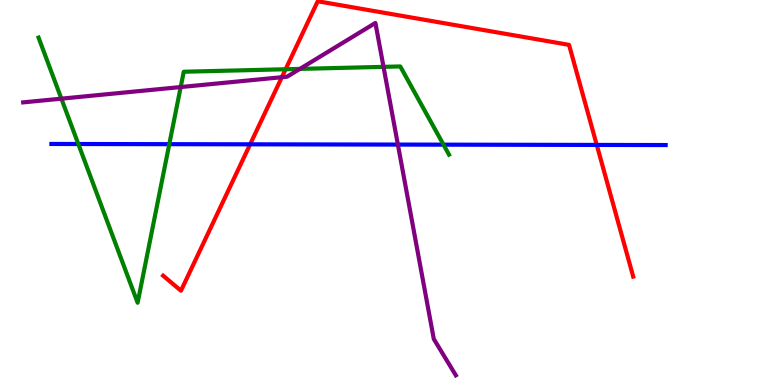[{'lines': ['blue', 'red'], 'intersections': [{'x': 3.23, 'y': 6.25}, {'x': 7.7, 'y': 6.24}]}, {'lines': ['green', 'red'], 'intersections': [{'x': 3.69, 'y': 8.2}]}, {'lines': ['purple', 'red'], 'intersections': [{'x': 3.64, 'y': 7.99}]}, {'lines': ['blue', 'green'], 'intersections': [{'x': 1.01, 'y': 6.26}, {'x': 2.18, 'y': 6.26}, {'x': 5.72, 'y': 6.24}]}, {'lines': ['blue', 'purple'], 'intersections': [{'x': 5.13, 'y': 6.24}]}, {'lines': ['green', 'purple'], 'intersections': [{'x': 0.792, 'y': 7.44}, {'x': 2.33, 'y': 7.74}, {'x': 3.87, 'y': 8.21}, {'x': 4.95, 'y': 8.26}]}]